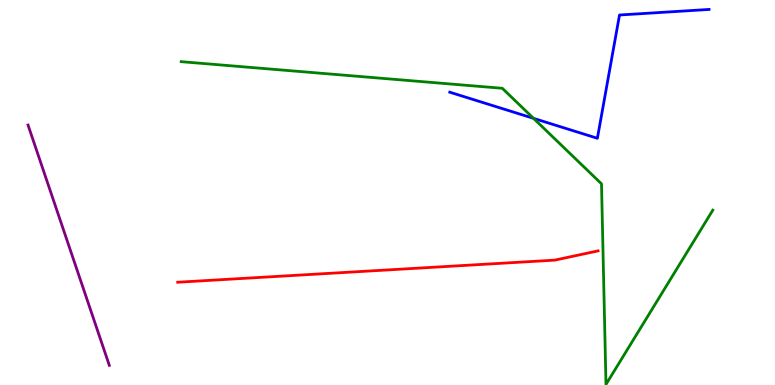[{'lines': ['blue', 'red'], 'intersections': []}, {'lines': ['green', 'red'], 'intersections': []}, {'lines': ['purple', 'red'], 'intersections': []}, {'lines': ['blue', 'green'], 'intersections': [{'x': 6.88, 'y': 6.93}]}, {'lines': ['blue', 'purple'], 'intersections': []}, {'lines': ['green', 'purple'], 'intersections': []}]